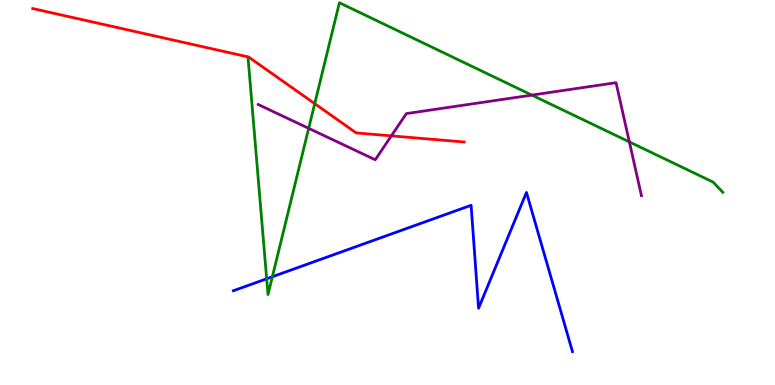[{'lines': ['blue', 'red'], 'intersections': []}, {'lines': ['green', 'red'], 'intersections': [{'x': 4.06, 'y': 7.31}]}, {'lines': ['purple', 'red'], 'intersections': [{'x': 5.05, 'y': 6.47}]}, {'lines': ['blue', 'green'], 'intersections': [{'x': 3.44, 'y': 2.76}, {'x': 3.51, 'y': 2.81}]}, {'lines': ['blue', 'purple'], 'intersections': []}, {'lines': ['green', 'purple'], 'intersections': [{'x': 3.98, 'y': 6.67}, {'x': 6.86, 'y': 7.53}, {'x': 8.12, 'y': 6.31}]}]